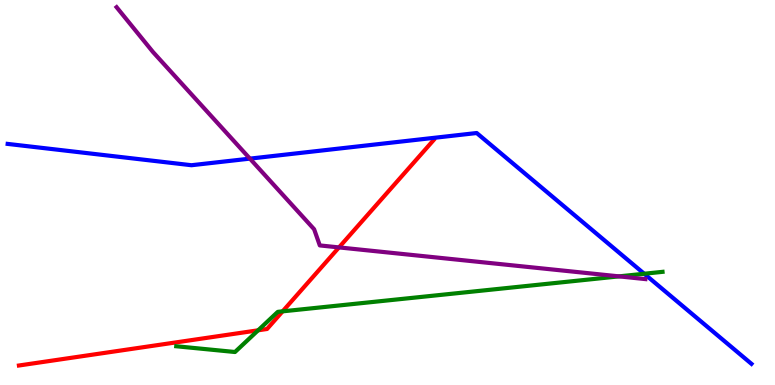[{'lines': ['blue', 'red'], 'intersections': []}, {'lines': ['green', 'red'], 'intersections': [{'x': 3.33, 'y': 1.42}, {'x': 3.65, 'y': 1.91}]}, {'lines': ['purple', 'red'], 'intersections': [{'x': 4.37, 'y': 3.57}]}, {'lines': ['blue', 'green'], 'intersections': [{'x': 8.31, 'y': 2.89}]}, {'lines': ['blue', 'purple'], 'intersections': [{'x': 3.22, 'y': 5.88}]}, {'lines': ['green', 'purple'], 'intersections': [{'x': 7.99, 'y': 2.82}]}]